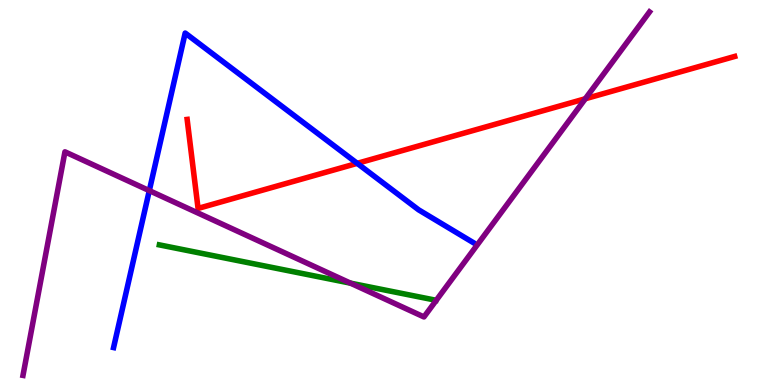[{'lines': ['blue', 'red'], 'intersections': [{'x': 4.61, 'y': 5.76}]}, {'lines': ['green', 'red'], 'intersections': []}, {'lines': ['purple', 'red'], 'intersections': [{'x': 7.55, 'y': 7.43}]}, {'lines': ['blue', 'green'], 'intersections': []}, {'lines': ['blue', 'purple'], 'intersections': [{'x': 1.93, 'y': 5.05}]}, {'lines': ['green', 'purple'], 'intersections': [{'x': 4.52, 'y': 2.65}]}]